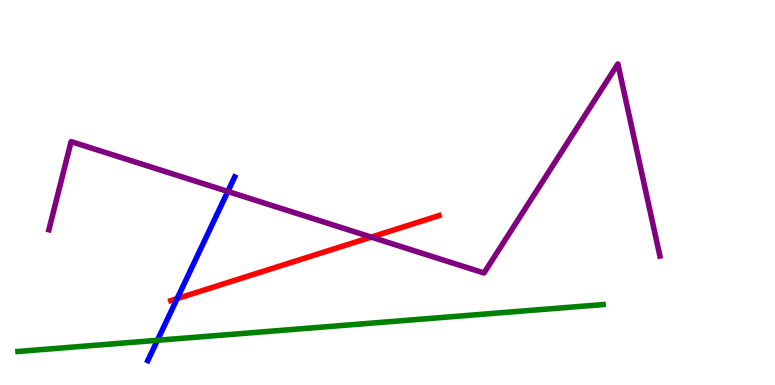[{'lines': ['blue', 'red'], 'intersections': [{'x': 2.29, 'y': 2.24}]}, {'lines': ['green', 'red'], 'intersections': []}, {'lines': ['purple', 'red'], 'intersections': [{'x': 4.79, 'y': 3.84}]}, {'lines': ['blue', 'green'], 'intersections': [{'x': 2.03, 'y': 1.16}]}, {'lines': ['blue', 'purple'], 'intersections': [{'x': 2.94, 'y': 5.03}]}, {'lines': ['green', 'purple'], 'intersections': []}]